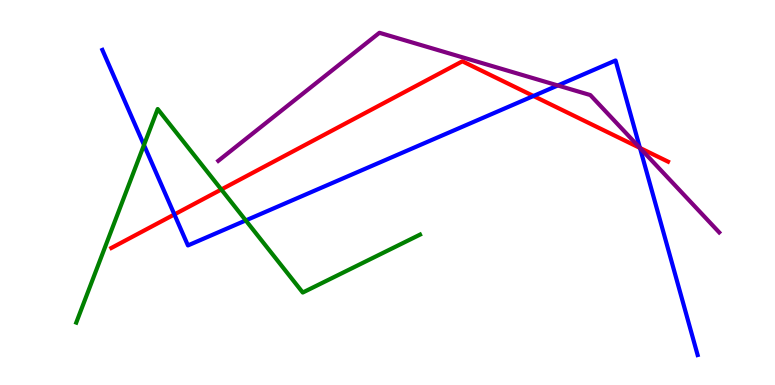[{'lines': ['blue', 'red'], 'intersections': [{'x': 2.25, 'y': 4.43}, {'x': 6.88, 'y': 7.51}, {'x': 8.26, 'y': 6.16}]}, {'lines': ['green', 'red'], 'intersections': [{'x': 2.86, 'y': 5.08}]}, {'lines': ['purple', 'red'], 'intersections': [{'x': 8.26, 'y': 6.16}]}, {'lines': ['blue', 'green'], 'intersections': [{'x': 1.86, 'y': 6.23}, {'x': 3.17, 'y': 4.27}]}, {'lines': ['blue', 'purple'], 'intersections': [{'x': 7.2, 'y': 7.78}, {'x': 8.26, 'y': 6.16}]}, {'lines': ['green', 'purple'], 'intersections': []}]